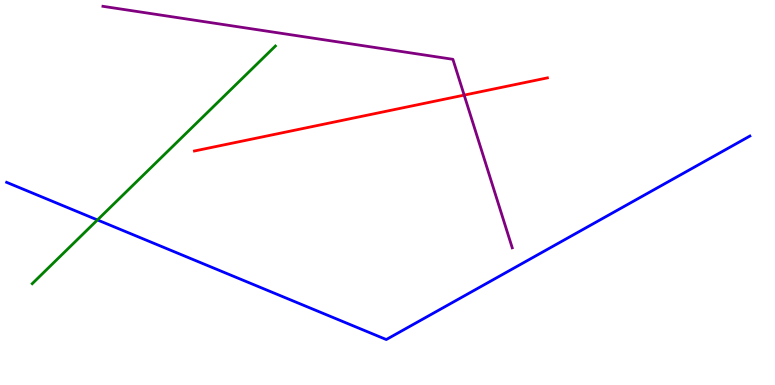[{'lines': ['blue', 'red'], 'intersections': []}, {'lines': ['green', 'red'], 'intersections': []}, {'lines': ['purple', 'red'], 'intersections': [{'x': 5.99, 'y': 7.53}]}, {'lines': ['blue', 'green'], 'intersections': [{'x': 1.26, 'y': 4.29}]}, {'lines': ['blue', 'purple'], 'intersections': []}, {'lines': ['green', 'purple'], 'intersections': []}]